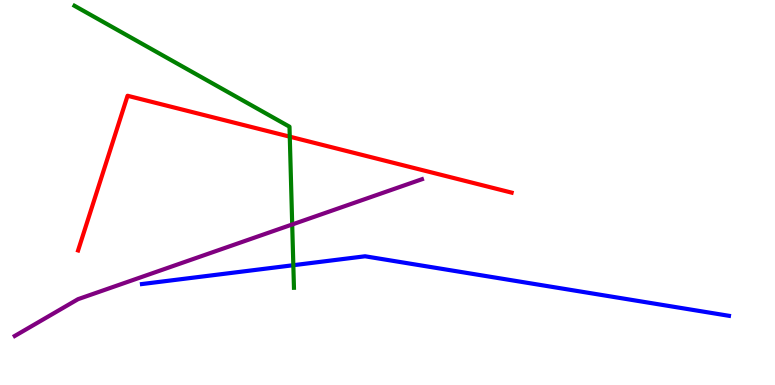[{'lines': ['blue', 'red'], 'intersections': []}, {'lines': ['green', 'red'], 'intersections': [{'x': 3.74, 'y': 6.45}]}, {'lines': ['purple', 'red'], 'intersections': []}, {'lines': ['blue', 'green'], 'intersections': [{'x': 3.78, 'y': 3.11}]}, {'lines': ['blue', 'purple'], 'intersections': []}, {'lines': ['green', 'purple'], 'intersections': [{'x': 3.77, 'y': 4.17}]}]